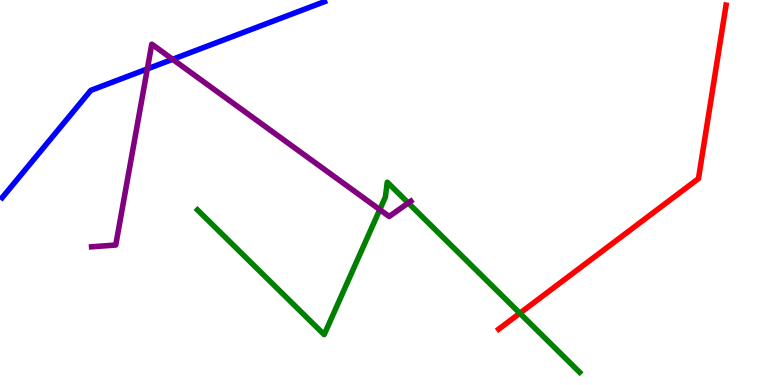[{'lines': ['blue', 'red'], 'intersections': []}, {'lines': ['green', 'red'], 'intersections': [{'x': 6.71, 'y': 1.86}]}, {'lines': ['purple', 'red'], 'intersections': []}, {'lines': ['blue', 'green'], 'intersections': []}, {'lines': ['blue', 'purple'], 'intersections': [{'x': 1.9, 'y': 8.21}, {'x': 2.23, 'y': 8.46}]}, {'lines': ['green', 'purple'], 'intersections': [{'x': 4.9, 'y': 4.56}, {'x': 5.27, 'y': 4.73}]}]